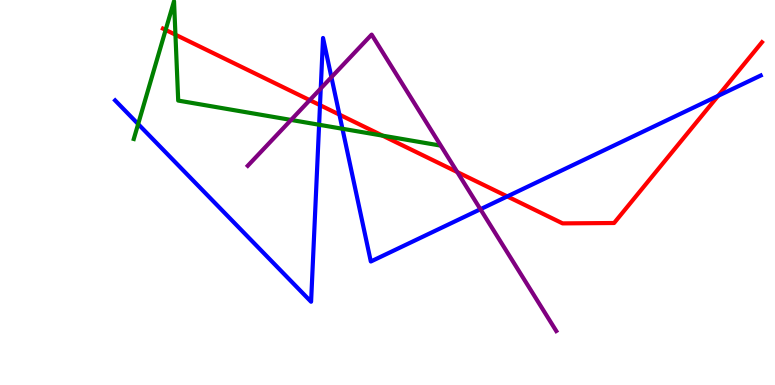[{'lines': ['blue', 'red'], 'intersections': [{'x': 4.13, 'y': 7.27}, {'x': 4.38, 'y': 7.02}, {'x': 6.55, 'y': 4.9}, {'x': 9.27, 'y': 7.51}]}, {'lines': ['green', 'red'], 'intersections': [{'x': 2.14, 'y': 9.22}, {'x': 2.26, 'y': 9.1}, {'x': 4.94, 'y': 6.48}]}, {'lines': ['purple', 'red'], 'intersections': [{'x': 4.0, 'y': 7.4}, {'x': 5.9, 'y': 5.53}]}, {'lines': ['blue', 'green'], 'intersections': [{'x': 1.78, 'y': 6.78}, {'x': 4.12, 'y': 6.76}, {'x': 4.42, 'y': 6.66}]}, {'lines': ['blue', 'purple'], 'intersections': [{'x': 4.14, 'y': 7.7}, {'x': 4.28, 'y': 7.99}, {'x': 6.2, 'y': 4.57}]}, {'lines': ['green', 'purple'], 'intersections': [{'x': 3.76, 'y': 6.88}]}]